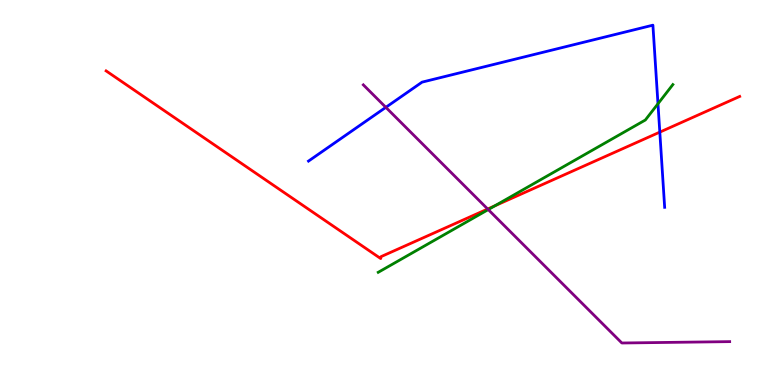[{'lines': ['blue', 'red'], 'intersections': [{'x': 8.51, 'y': 6.57}]}, {'lines': ['green', 'red'], 'intersections': [{'x': 6.39, 'y': 4.66}]}, {'lines': ['purple', 'red'], 'intersections': [{'x': 6.29, 'y': 4.57}]}, {'lines': ['blue', 'green'], 'intersections': [{'x': 8.49, 'y': 7.31}]}, {'lines': ['blue', 'purple'], 'intersections': [{'x': 4.98, 'y': 7.21}]}, {'lines': ['green', 'purple'], 'intersections': [{'x': 6.3, 'y': 4.56}]}]